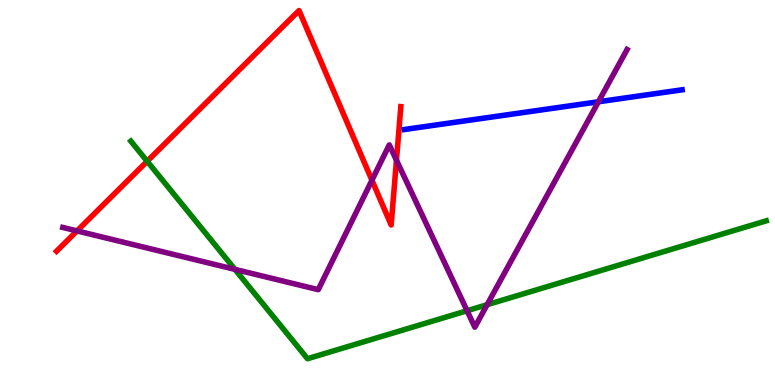[{'lines': ['blue', 'red'], 'intersections': []}, {'lines': ['green', 'red'], 'intersections': [{'x': 1.9, 'y': 5.81}]}, {'lines': ['purple', 'red'], 'intersections': [{'x': 0.994, 'y': 4.0}, {'x': 4.8, 'y': 5.32}, {'x': 5.12, 'y': 5.84}]}, {'lines': ['blue', 'green'], 'intersections': []}, {'lines': ['blue', 'purple'], 'intersections': [{'x': 7.72, 'y': 7.36}]}, {'lines': ['green', 'purple'], 'intersections': [{'x': 3.03, 'y': 3.0}, {'x': 6.03, 'y': 1.93}, {'x': 6.29, 'y': 2.09}]}]